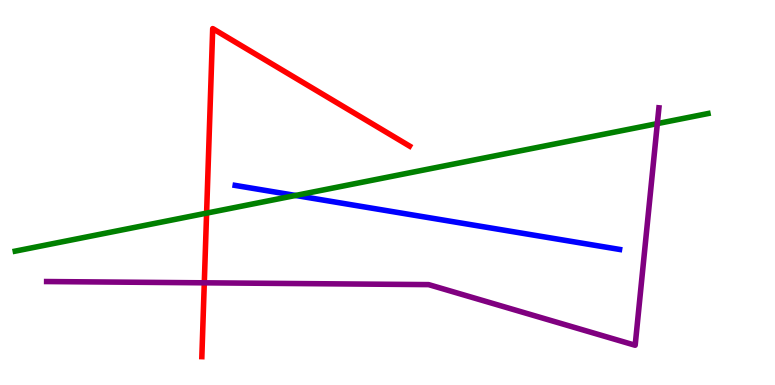[{'lines': ['blue', 'red'], 'intersections': []}, {'lines': ['green', 'red'], 'intersections': [{'x': 2.67, 'y': 4.46}]}, {'lines': ['purple', 'red'], 'intersections': [{'x': 2.64, 'y': 2.65}]}, {'lines': ['blue', 'green'], 'intersections': [{'x': 3.81, 'y': 4.92}]}, {'lines': ['blue', 'purple'], 'intersections': []}, {'lines': ['green', 'purple'], 'intersections': [{'x': 8.48, 'y': 6.79}]}]